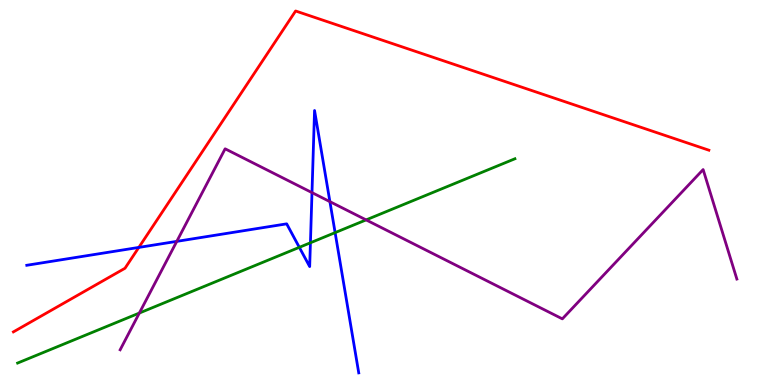[{'lines': ['blue', 'red'], 'intersections': [{'x': 1.79, 'y': 3.57}]}, {'lines': ['green', 'red'], 'intersections': []}, {'lines': ['purple', 'red'], 'intersections': []}, {'lines': ['blue', 'green'], 'intersections': [{'x': 3.86, 'y': 3.58}, {'x': 4.01, 'y': 3.69}, {'x': 4.32, 'y': 3.96}]}, {'lines': ['blue', 'purple'], 'intersections': [{'x': 2.28, 'y': 3.73}, {'x': 4.03, 'y': 5.0}, {'x': 4.26, 'y': 4.76}]}, {'lines': ['green', 'purple'], 'intersections': [{'x': 1.8, 'y': 1.87}, {'x': 4.72, 'y': 4.29}]}]